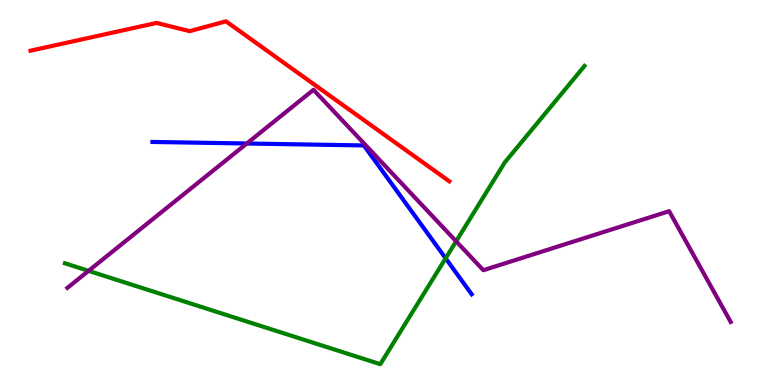[{'lines': ['blue', 'red'], 'intersections': []}, {'lines': ['green', 'red'], 'intersections': []}, {'lines': ['purple', 'red'], 'intersections': []}, {'lines': ['blue', 'green'], 'intersections': [{'x': 5.75, 'y': 3.29}]}, {'lines': ['blue', 'purple'], 'intersections': [{'x': 3.18, 'y': 6.27}]}, {'lines': ['green', 'purple'], 'intersections': [{'x': 1.14, 'y': 2.96}, {'x': 5.89, 'y': 3.73}]}]